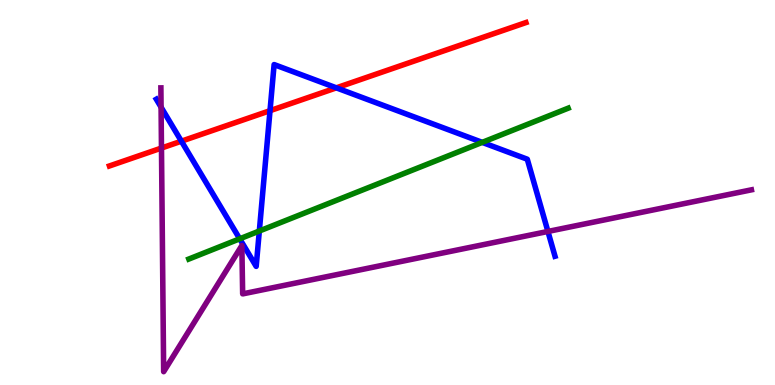[{'lines': ['blue', 'red'], 'intersections': [{'x': 2.34, 'y': 6.33}, {'x': 3.48, 'y': 7.13}, {'x': 4.34, 'y': 7.72}]}, {'lines': ['green', 'red'], 'intersections': []}, {'lines': ['purple', 'red'], 'intersections': [{'x': 2.08, 'y': 6.15}]}, {'lines': ['blue', 'green'], 'intersections': [{'x': 3.09, 'y': 3.8}, {'x': 3.35, 'y': 4.0}, {'x': 6.22, 'y': 6.3}]}, {'lines': ['blue', 'purple'], 'intersections': [{'x': 2.08, 'y': 7.22}, {'x': 7.07, 'y': 3.99}]}, {'lines': ['green', 'purple'], 'intersections': []}]